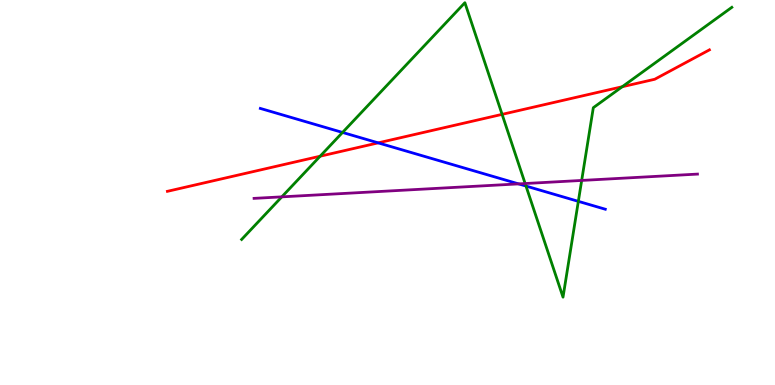[{'lines': ['blue', 'red'], 'intersections': [{'x': 4.88, 'y': 6.29}]}, {'lines': ['green', 'red'], 'intersections': [{'x': 4.13, 'y': 5.94}, {'x': 6.48, 'y': 7.03}, {'x': 8.03, 'y': 7.75}]}, {'lines': ['purple', 'red'], 'intersections': []}, {'lines': ['blue', 'green'], 'intersections': [{'x': 4.42, 'y': 6.56}, {'x': 6.79, 'y': 5.17}, {'x': 7.46, 'y': 4.77}]}, {'lines': ['blue', 'purple'], 'intersections': [{'x': 6.69, 'y': 5.22}]}, {'lines': ['green', 'purple'], 'intersections': [{'x': 3.64, 'y': 4.89}, {'x': 6.78, 'y': 5.23}, {'x': 7.51, 'y': 5.31}]}]